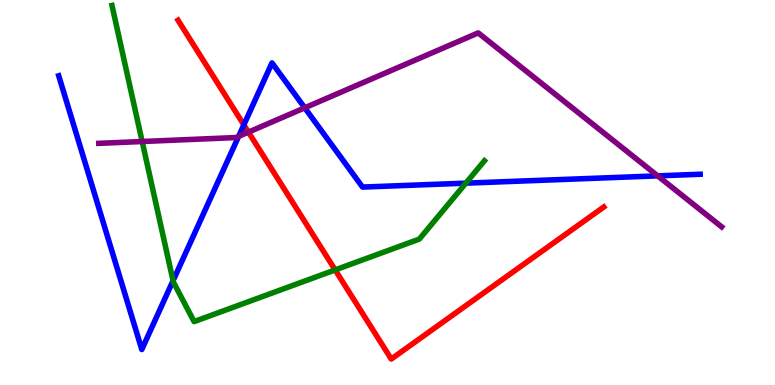[{'lines': ['blue', 'red'], 'intersections': [{'x': 3.15, 'y': 6.76}]}, {'lines': ['green', 'red'], 'intersections': [{'x': 4.32, 'y': 2.99}]}, {'lines': ['purple', 'red'], 'intersections': [{'x': 3.21, 'y': 6.57}]}, {'lines': ['blue', 'green'], 'intersections': [{'x': 2.23, 'y': 2.71}, {'x': 6.01, 'y': 5.24}]}, {'lines': ['blue', 'purple'], 'intersections': [{'x': 3.08, 'y': 6.46}, {'x': 3.93, 'y': 7.2}, {'x': 8.49, 'y': 5.43}]}, {'lines': ['green', 'purple'], 'intersections': [{'x': 1.83, 'y': 6.32}]}]